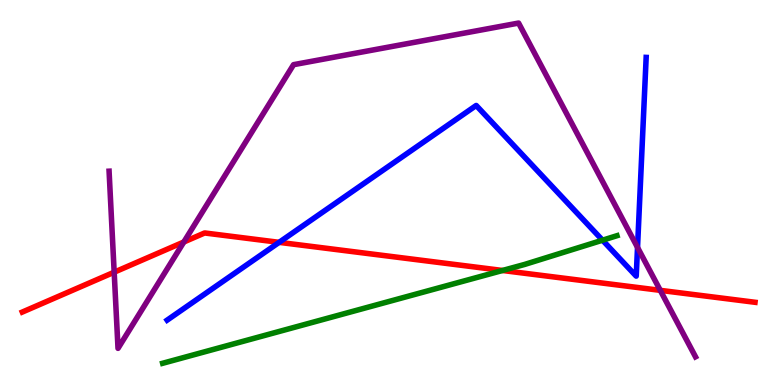[{'lines': ['blue', 'red'], 'intersections': [{'x': 3.6, 'y': 3.71}]}, {'lines': ['green', 'red'], 'intersections': [{'x': 6.48, 'y': 2.97}]}, {'lines': ['purple', 'red'], 'intersections': [{'x': 1.47, 'y': 2.93}, {'x': 2.37, 'y': 3.71}, {'x': 8.52, 'y': 2.46}]}, {'lines': ['blue', 'green'], 'intersections': [{'x': 7.77, 'y': 3.76}]}, {'lines': ['blue', 'purple'], 'intersections': [{'x': 8.23, 'y': 3.57}]}, {'lines': ['green', 'purple'], 'intersections': []}]